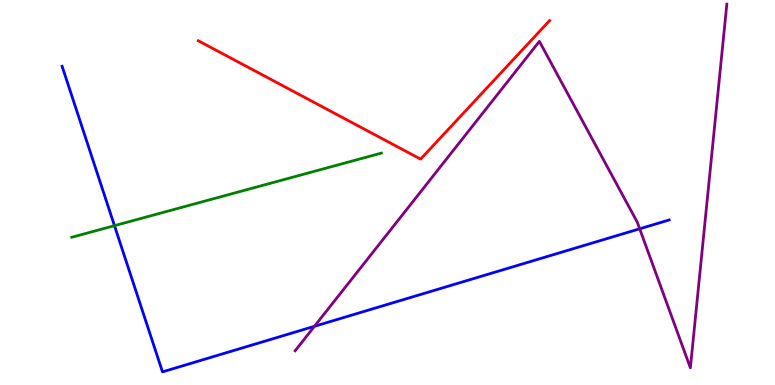[{'lines': ['blue', 'red'], 'intersections': []}, {'lines': ['green', 'red'], 'intersections': []}, {'lines': ['purple', 'red'], 'intersections': []}, {'lines': ['blue', 'green'], 'intersections': [{'x': 1.48, 'y': 4.14}]}, {'lines': ['blue', 'purple'], 'intersections': [{'x': 4.06, 'y': 1.52}, {'x': 8.25, 'y': 4.06}]}, {'lines': ['green', 'purple'], 'intersections': []}]